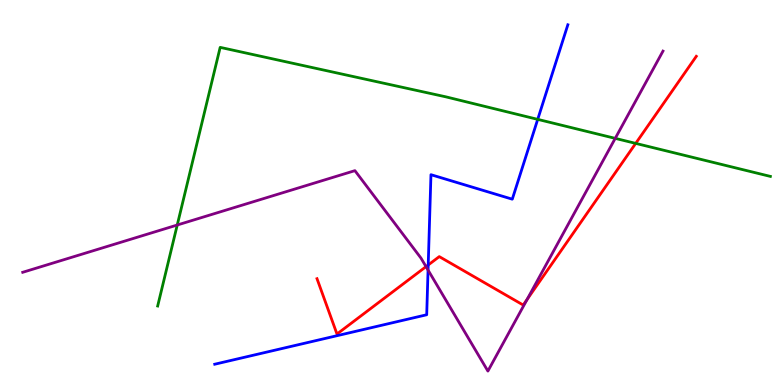[{'lines': ['blue', 'red'], 'intersections': [{'x': 5.53, 'y': 3.12}]}, {'lines': ['green', 'red'], 'intersections': [{'x': 8.2, 'y': 6.28}]}, {'lines': ['purple', 'red'], 'intersections': [{'x': 5.5, 'y': 3.07}, {'x': 6.8, 'y': 2.22}]}, {'lines': ['blue', 'green'], 'intersections': [{'x': 6.94, 'y': 6.9}]}, {'lines': ['blue', 'purple'], 'intersections': [{'x': 5.52, 'y': 2.99}]}, {'lines': ['green', 'purple'], 'intersections': [{'x': 2.29, 'y': 4.16}, {'x': 7.94, 'y': 6.41}]}]